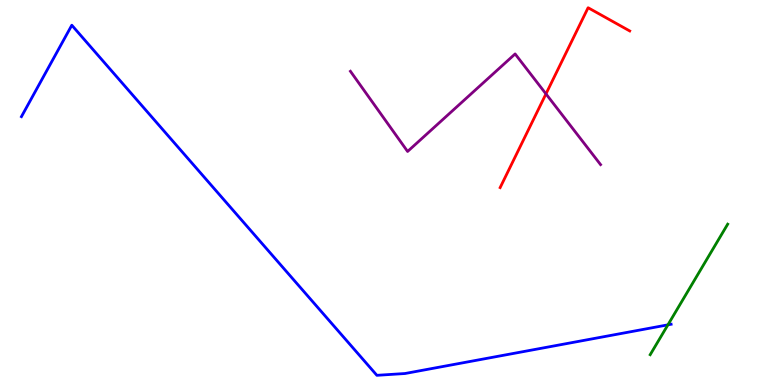[{'lines': ['blue', 'red'], 'intersections': []}, {'lines': ['green', 'red'], 'intersections': []}, {'lines': ['purple', 'red'], 'intersections': [{'x': 7.04, 'y': 7.56}]}, {'lines': ['blue', 'green'], 'intersections': [{'x': 8.62, 'y': 1.56}]}, {'lines': ['blue', 'purple'], 'intersections': []}, {'lines': ['green', 'purple'], 'intersections': []}]